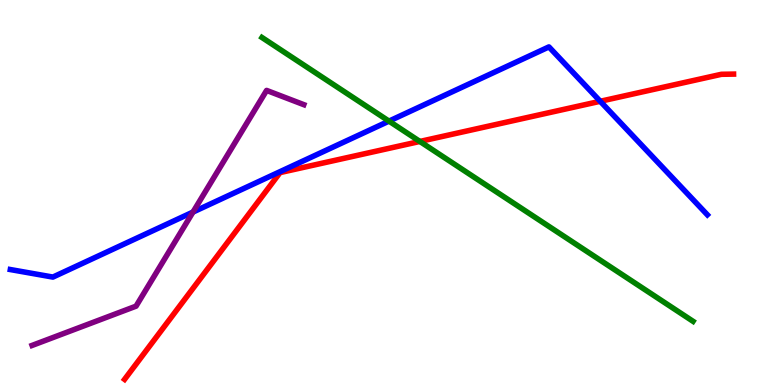[{'lines': ['blue', 'red'], 'intersections': [{'x': 7.74, 'y': 7.37}]}, {'lines': ['green', 'red'], 'intersections': [{'x': 5.42, 'y': 6.33}]}, {'lines': ['purple', 'red'], 'intersections': []}, {'lines': ['blue', 'green'], 'intersections': [{'x': 5.02, 'y': 6.85}]}, {'lines': ['blue', 'purple'], 'intersections': [{'x': 2.49, 'y': 4.49}]}, {'lines': ['green', 'purple'], 'intersections': []}]